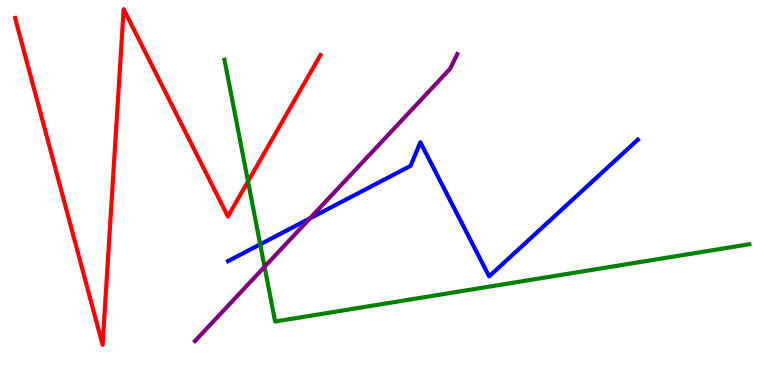[{'lines': ['blue', 'red'], 'intersections': []}, {'lines': ['green', 'red'], 'intersections': [{'x': 3.2, 'y': 5.29}]}, {'lines': ['purple', 'red'], 'intersections': []}, {'lines': ['blue', 'green'], 'intersections': [{'x': 3.36, 'y': 3.65}]}, {'lines': ['blue', 'purple'], 'intersections': [{'x': 4.0, 'y': 4.33}]}, {'lines': ['green', 'purple'], 'intersections': [{'x': 3.41, 'y': 3.07}]}]